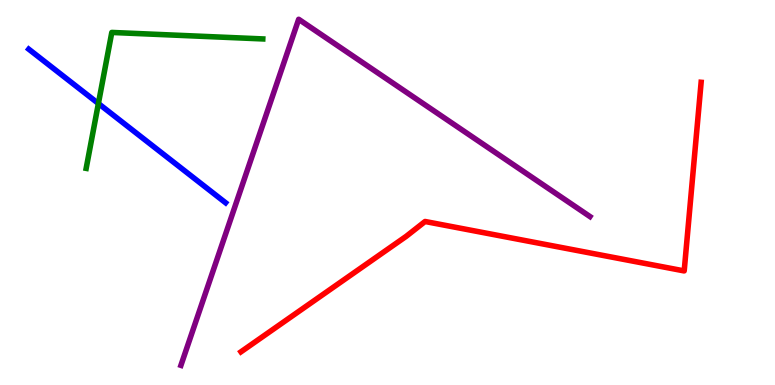[{'lines': ['blue', 'red'], 'intersections': []}, {'lines': ['green', 'red'], 'intersections': []}, {'lines': ['purple', 'red'], 'intersections': []}, {'lines': ['blue', 'green'], 'intersections': [{'x': 1.27, 'y': 7.31}]}, {'lines': ['blue', 'purple'], 'intersections': []}, {'lines': ['green', 'purple'], 'intersections': []}]